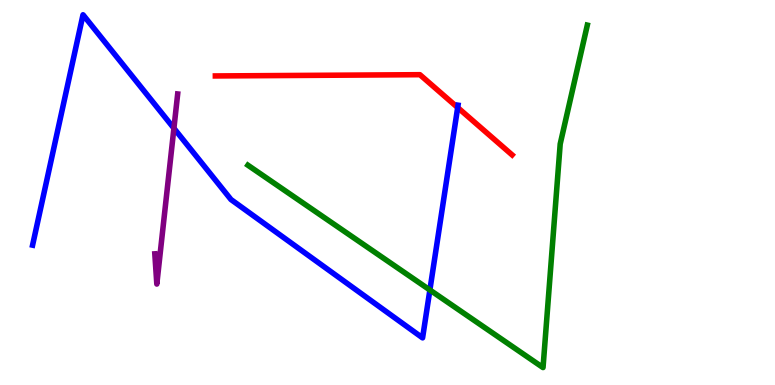[{'lines': ['blue', 'red'], 'intersections': [{'x': 5.91, 'y': 7.21}]}, {'lines': ['green', 'red'], 'intersections': []}, {'lines': ['purple', 'red'], 'intersections': []}, {'lines': ['blue', 'green'], 'intersections': [{'x': 5.55, 'y': 2.47}]}, {'lines': ['blue', 'purple'], 'intersections': [{'x': 2.24, 'y': 6.67}]}, {'lines': ['green', 'purple'], 'intersections': []}]